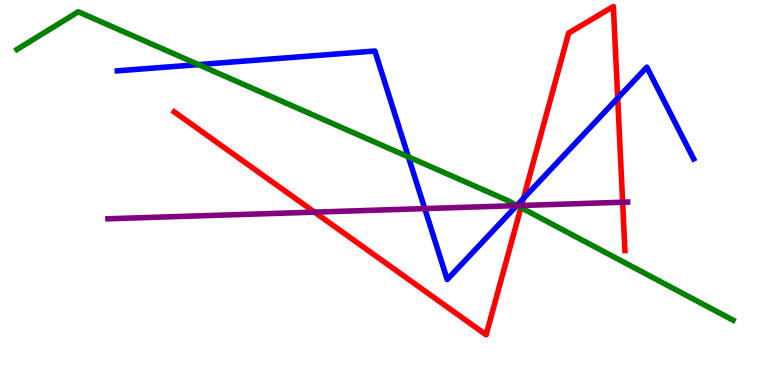[{'lines': ['blue', 'red'], 'intersections': [{'x': 6.75, 'y': 4.84}, {'x': 7.97, 'y': 7.45}]}, {'lines': ['green', 'red'], 'intersections': [{'x': 6.72, 'y': 4.61}]}, {'lines': ['purple', 'red'], 'intersections': [{'x': 4.06, 'y': 4.49}, {'x': 6.73, 'y': 4.66}, {'x': 8.03, 'y': 4.75}]}, {'lines': ['blue', 'green'], 'intersections': [{'x': 2.56, 'y': 8.32}, {'x': 5.27, 'y': 5.93}, {'x': 6.67, 'y': 4.66}]}, {'lines': ['blue', 'purple'], 'intersections': [{'x': 5.48, 'y': 4.58}, {'x': 6.67, 'y': 4.66}]}, {'lines': ['green', 'purple'], 'intersections': [{'x': 6.67, 'y': 4.66}]}]